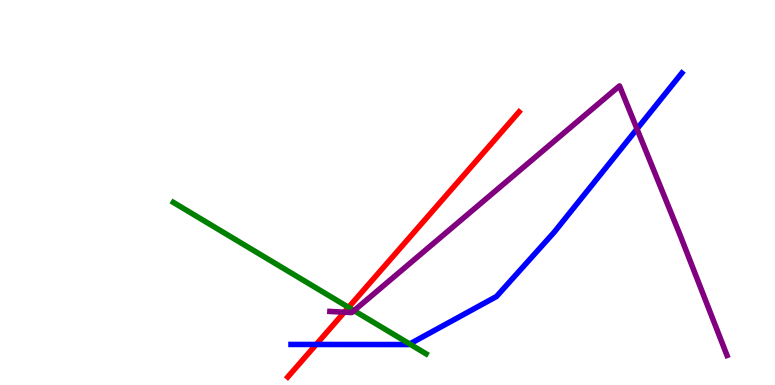[{'lines': ['blue', 'red'], 'intersections': [{'x': 4.08, 'y': 1.05}]}, {'lines': ['green', 'red'], 'intersections': [{'x': 4.5, 'y': 2.02}]}, {'lines': ['purple', 'red'], 'intersections': [{'x': 4.44, 'y': 1.89}]}, {'lines': ['blue', 'green'], 'intersections': [{'x': 5.29, 'y': 1.07}]}, {'lines': ['blue', 'purple'], 'intersections': [{'x': 8.22, 'y': 6.65}]}, {'lines': ['green', 'purple'], 'intersections': [{'x': 4.57, 'y': 1.93}]}]